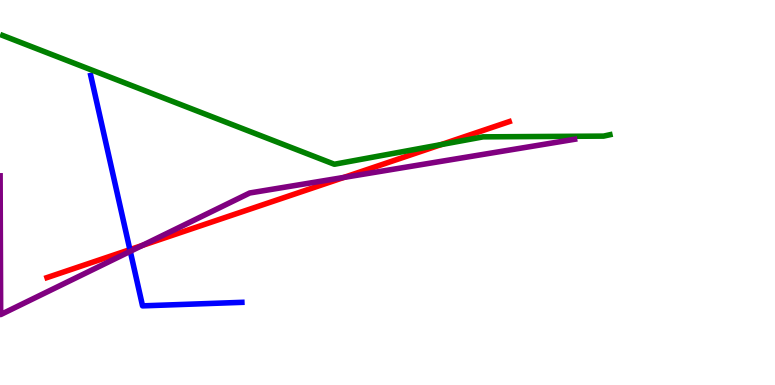[{'lines': ['blue', 'red'], 'intersections': [{'x': 1.68, 'y': 3.52}]}, {'lines': ['green', 'red'], 'intersections': [{'x': 5.69, 'y': 6.24}]}, {'lines': ['purple', 'red'], 'intersections': [{'x': 1.84, 'y': 3.62}, {'x': 4.44, 'y': 5.39}]}, {'lines': ['blue', 'green'], 'intersections': []}, {'lines': ['blue', 'purple'], 'intersections': [{'x': 1.68, 'y': 3.47}]}, {'lines': ['green', 'purple'], 'intersections': []}]